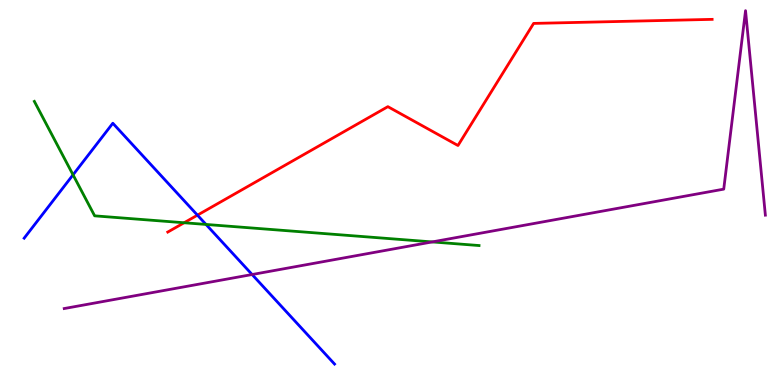[{'lines': ['blue', 'red'], 'intersections': [{'x': 2.55, 'y': 4.41}]}, {'lines': ['green', 'red'], 'intersections': [{'x': 2.38, 'y': 4.21}]}, {'lines': ['purple', 'red'], 'intersections': []}, {'lines': ['blue', 'green'], 'intersections': [{'x': 0.942, 'y': 5.46}, {'x': 2.66, 'y': 4.17}]}, {'lines': ['blue', 'purple'], 'intersections': [{'x': 3.25, 'y': 2.87}]}, {'lines': ['green', 'purple'], 'intersections': [{'x': 5.58, 'y': 3.72}]}]